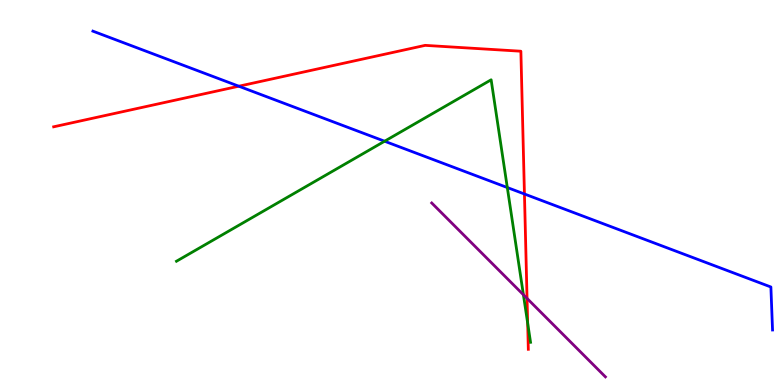[{'lines': ['blue', 'red'], 'intersections': [{'x': 3.08, 'y': 7.76}, {'x': 6.77, 'y': 4.96}]}, {'lines': ['green', 'red'], 'intersections': [{'x': 6.81, 'y': 1.61}]}, {'lines': ['purple', 'red'], 'intersections': [{'x': 6.8, 'y': 2.25}]}, {'lines': ['blue', 'green'], 'intersections': [{'x': 4.96, 'y': 6.33}, {'x': 6.55, 'y': 5.13}]}, {'lines': ['blue', 'purple'], 'intersections': []}, {'lines': ['green', 'purple'], 'intersections': [{'x': 6.75, 'y': 2.34}]}]